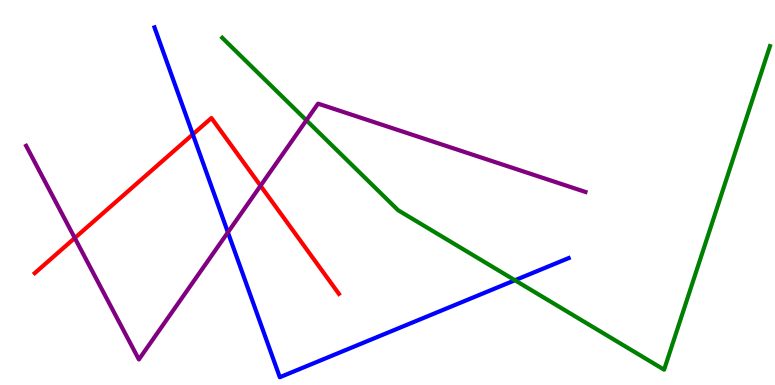[{'lines': ['blue', 'red'], 'intersections': [{'x': 2.49, 'y': 6.51}]}, {'lines': ['green', 'red'], 'intersections': []}, {'lines': ['purple', 'red'], 'intersections': [{'x': 0.965, 'y': 3.82}, {'x': 3.36, 'y': 5.17}]}, {'lines': ['blue', 'green'], 'intersections': [{'x': 6.64, 'y': 2.72}]}, {'lines': ['blue', 'purple'], 'intersections': [{'x': 2.94, 'y': 3.96}]}, {'lines': ['green', 'purple'], 'intersections': [{'x': 3.95, 'y': 6.88}]}]